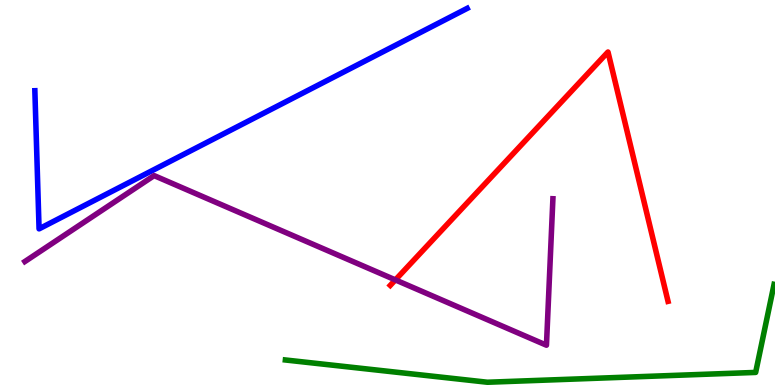[{'lines': ['blue', 'red'], 'intersections': []}, {'lines': ['green', 'red'], 'intersections': []}, {'lines': ['purple', 'red'], 'intersections': [{'x': 5.1, 'y': 2.73}]}, {'lines': ['blue', 'green'], 'intersections': []}, {'lines': ['blue', 'purple'], 'intersections': []}, {'lines': ['green', 'purple'], 'intersections': []}]